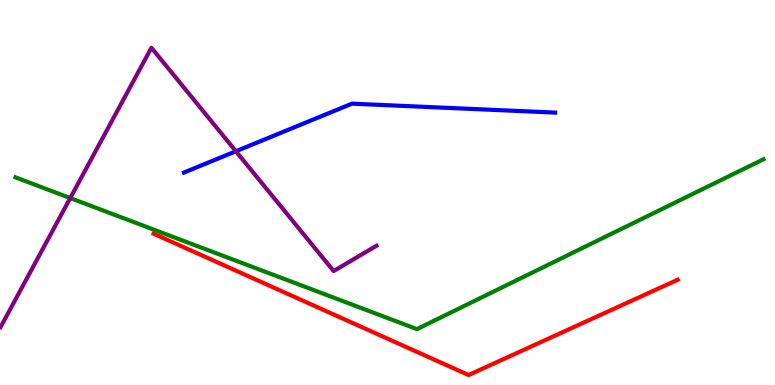[{'lines': ['blue', 'red'], 'intersections': []}, {'lines': ['green', 'red'], 'intersections': []}, {'lines': ['purple', 'red'], 'intersections': []}, {'lines': ['blue', 'green'], 'intersections': []}, {'lines': ['blue', 'purple'], 'intersections': [{'x': 3.04, 'y': 6.07}]}, {'lines': ['green', 'purple'], 'intersections': [{'x': 0.907, 'y': 4.86}]}]